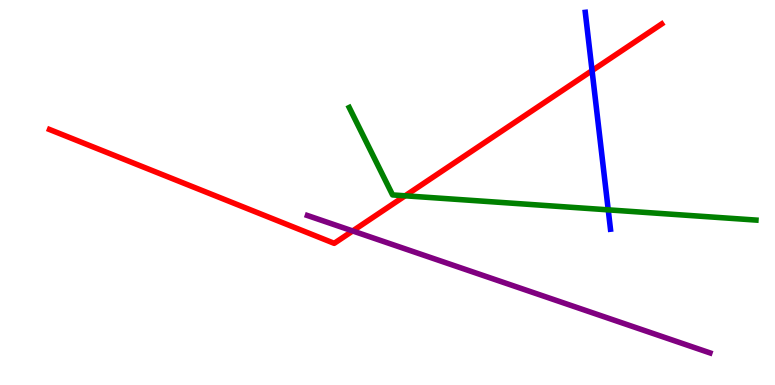[{'lines': ['blue', 'red'], 'intersections': [{'x': 7.64, 'y': 8.17}]}, {'lines': ['green', 'red'], 'intersections': [{'x': 5.23, 'y': 4.91}]}, {'lines': ['purple', 'red'], 'intersections': [{'x': 4.55, 'y': 4.0}]}, {'lines': ['blue', 'green'], 'intersections': [{'x': 7.85, 'y': 4.55}]}, {'lines': ['blue', 'purple'], 'intersections': []}, {'lines': ['green', 'purple'], 'intersections': []}]